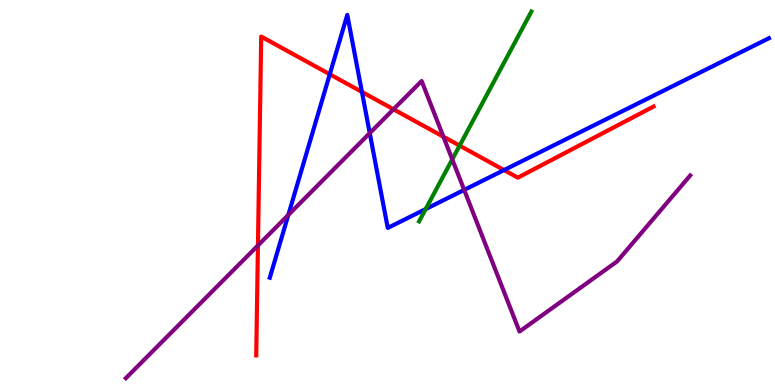[{'lines': ['blue', 'red'], 'intersections': [{'x': 4.26, 'y': 8.07}, {'x': 4.67, 'y': 7.61}, {'x': 6.5, 'y': 5.58}]}, {'lines': ['green', 'red'], 'intersections': [{'x': 5.93, 'y': 6.22}]}, {'lines': ['purple', 'red'], 'intersections': [{'x': 3.33, 'y': 3.62}, {'x': 5.08, 'y': 7.16}, {'x': 5.72, 'y': 6.45}]}, {'lines': ['blue', 'green'], 'intersections': [{'x': 5.49, 'y': 4.57}]}, {'lines': ['blue', 'purple'], 'intersections': [{'x': 3.72, 'y': 4.42}, {'x': 4.77, 'y': 6.54}, {'x': 5.99, 'y': 5.07}]}, {'lines': ['green', 'purple'], 'intersections': [{'x': 5.84, 'y': 5.86}]}]